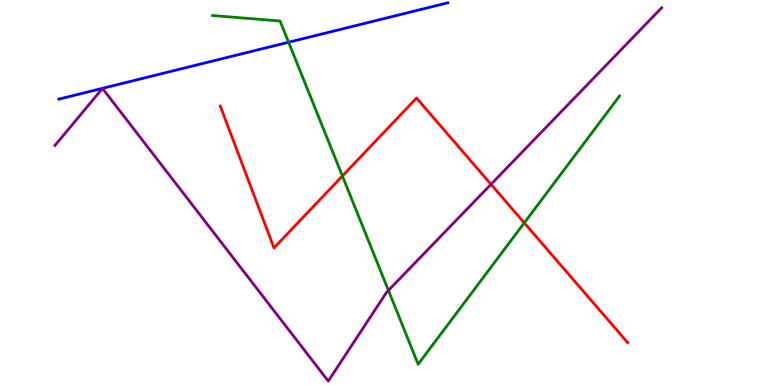[{'lines': ['blue', 'red'], 'intersections': []}, {'lines': ['green', 'red'], 'intersections': [{'x': 4.42, 'y': 5.43}, {'x': 6.77, 'y': 4.21}]}, {'lines': ['purple', 'red'], 'intersections': [{'x': 6.34, 'y': 5.21}]}, {'lines': ['blue', 'green'], 'intersections': [{'x': 3.72, 'y': 8.9}]}, {'lines': ['blue', 'purple'], 'intersections': []}, {'lines': ['green', 'purple'], 'intersections': [{'x': 5.01, 'y': 2.46}]}]